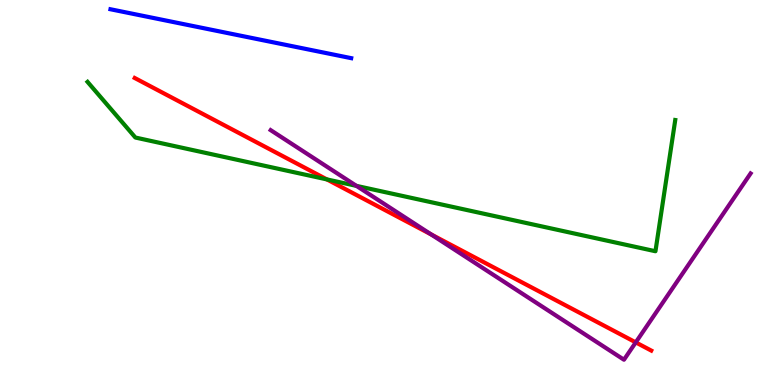[{'lines': ['blue', 'red'], 'intersections': []}, {'lines': ['green', 'red'], 'intersections': [{'x': 4.22, 'y': 5.34}]}, {'lines': ['purple', 'red'], 'intersections': [{'x': 5.56, 'y': 3.91}, {'x': 8.2, 'y': 1.11}]}, {'lines': ['blue', 'green'], 'intersections': []}, {'lines': ['blue', 'purple'], 'intersections': []}, {'lines': ['green', 'purple'], 'intersections': [{'x': 4.6, 'y': 5.17}]}]